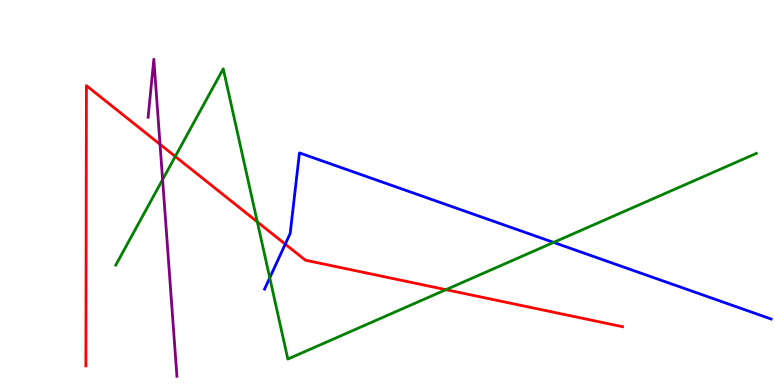[{'lines': ['blue', 'red'], 'intersections': [{'x': 3.68, 'y': 3.66}]}, {'lines': ['green', 'red'], 'intersections': [{'x': 2.26, 'y': 5.94}, {'x': 3.32, 'y': 4.24}, {'x': 5.75, 'y': 2.48}]}, {'lines': ['purple', 'red'], 'intersections': [{'x': 2.06, 'y': 6.25}]}, {'lines': ['blue', 'green'], 'intersections': [{'x': 3.48, 'y': 2.78}, {'x': 7.14, 'y': 3.7}]}, {'lines': ['blue', 'purple'], 'intersections': []}, {'lines': ['green', 'purple'], 'intersections': [{'x': 2.1, 'y': 5.34}]}]